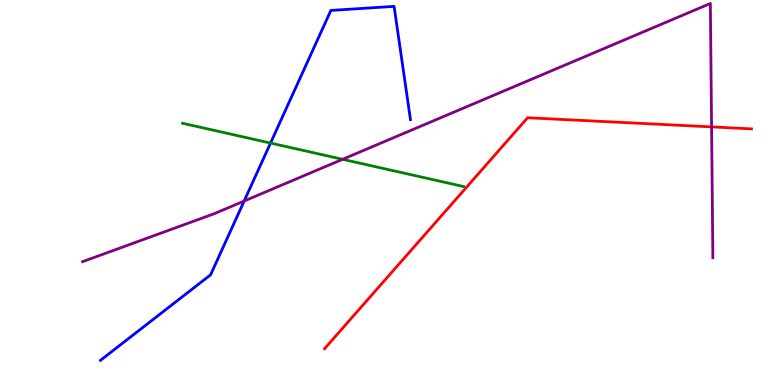[{'lines': ['blue', 'red'], 'intersections': []}, {'lines': ['green', 'red'], 'intersections': []}, {'lines': ['purple', 'red'], 'intersections': [{'x': 9.18, 'y': 6.7}]}, {'lines': ['blue', 'green'], 'intersections': [{'x': 3.49, 'y': 6.28}]}, {'lines': ['blue', 'purple'], 'intersections': [{'x': 3.15, 'y': 4.78}]}, {'lines': ['green', 'purple'], 'intersections': [{'x': 4.42, 'y': 5.86}]}]